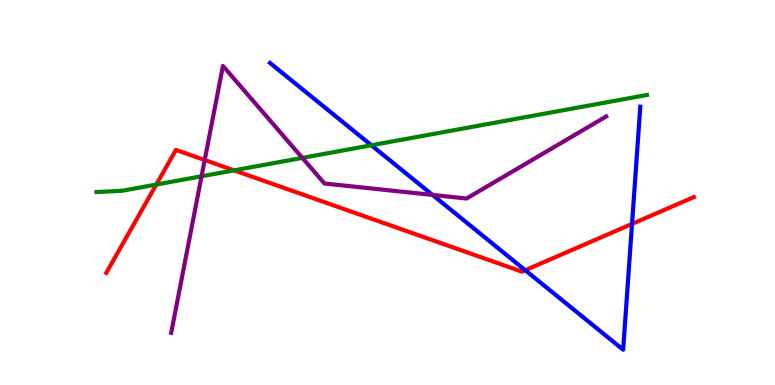[{'lines': ['blue', 'red'], 'intersections': [{'x': 6.78, 'y': 2.98}, {'x': 8.16, 'y': 4.18}]}, {'lines': ['green', 'red'], 'intersections': [{'x': 2.02, 'y': 5.21}, {'x': 3.02, 'y': 5.58}]}, {'lines': ['purple', 'red'], 'intersections': [{'x': 2.64, 'y': 5.84}]}, {'lines': ['blue', 'green'], 'intersections': [{'x': 4.79, 'y': 6.23}]}, {'lines': ['blue', 'purple'], 'intersections': [{'x': 5.58, 'y': 4.94}]}, {'lines': ['green', 'purple'], 'intersections': [{'x': 2.6, 'y': 5.42}, {'x': 3.9, 'y': 5.9}]}]